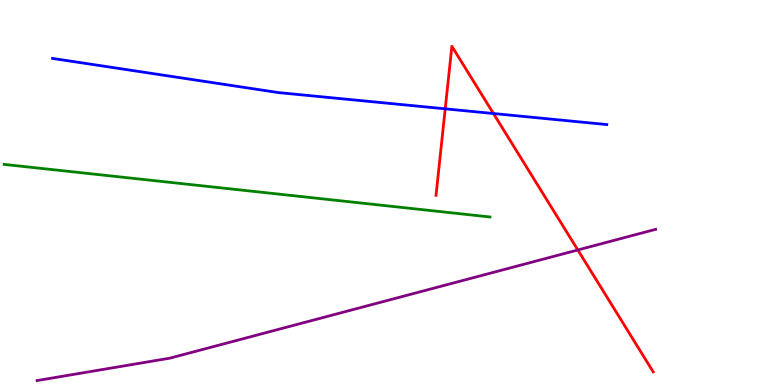[{'lines': ['blue', 'red'], 'intersections': [{'x': 5.74, 'y': 7.17}, {'x': 6.37, 'y': 7.05}]}, {'lines': ['green', 'red'], 'intersections': []}, {'lines': ['purple', 'red'], 'intersections': [{'x': 7.46, 'y': 3.51}]}, {'lines': ['blue', 'green'], 'intersections': []}, {'lines': ['blue', 'purple'], 'intersections': []}, {'lines': ['green', 'purple'], 'intersections': []}]